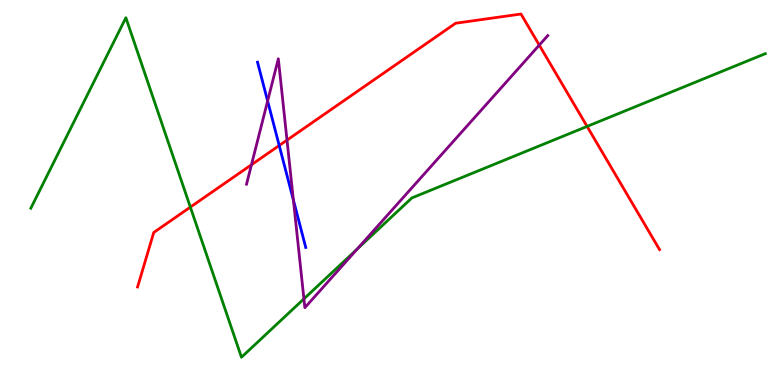[{'lines': ['blue', 'red'], 'intersections': [{'x': 3.6, 'y': 6.22}]}, {'lines': ['green', 'red'], 'intersections': [{'x': 2.46, 'y': 4.62}, {'x': 7.58, 'y': 6.72}]}, {'lines': ['purple', 'red'], 'intersections': [{'x': 3.24, 'y': 5.72}, {'x': 3.7, 'y': 6.36}, {'x': 6.96, 'y': 8.83}]}, {'lines': ['blue', 'green'], 'intersections': []}, {'lines': ['blue', 'purple'], 'intersections': [{'x': 3.45, 'y': 7.38}, {'x': 3.79, 'y': 4.81}]}, {'lines': ['green', 'purple'], 'intersections': [{'x': 3.92, 'y': 2.24}, {'x': 4.61, 'y': 3.53}]}]